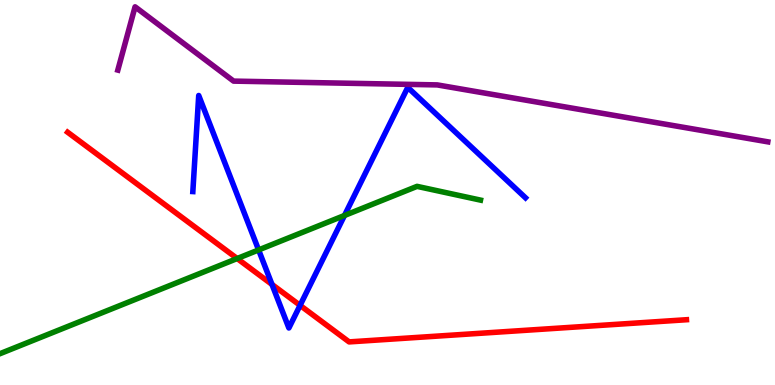[{'lines': ['blue', 'red'], 'intersections': [{'x': 3.51, 'y': 2.61}, {'x': 3.87, 'y': 2.07}]}, {'lines': ['green', 'red'], 'intersections': [{'x': 3.06, 'y': 3.29}]}, {'lines': ['purple', 'red'], 'intersections': []}, {'lines': ['blue', 'green'], 'intersections': [{'x': 3.34, 'y': 3.51}, {'x': 4.44, 'y': 4.4}]}, {'lines': ['blue', 'purple'], 'intersections': []}, {'lines': ['green', 'purple'], 'intersections': []}]